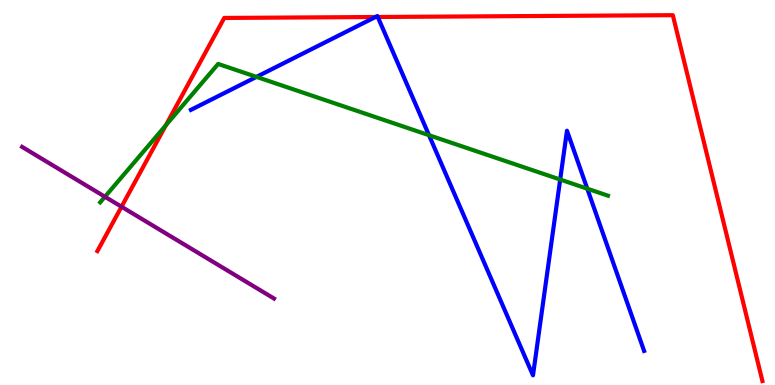[{'lines': ['blue', 'red'], 'intersections': [{'x': 4.84, 'y': 9.56}, {'x': 4.87, 'y': 9.56}]}, {'lines': ['green', 'red'], 'intersections': [{'x': 2.14, 'y': 6.74}]}, {'lines': ['purple', 'red'], 'intersections': [{'x': 1.57, 'y': 4.63}]}, {'lines': ['blue', 'green'], 'intersections': [{'x': 3.31, 'y': 8.0}, {'x': 5.54, 'y': 6.49}, {'x': 7.23, 'y': 5.34}, {'x': 7.58, 'y': 5.1}]}, {'lines': ['blue', 'purple'], 'intersections': []}, {'lines': ['green', 'purple'], 'intersections': [{'x': 1.35, 'y': 4.89}]}]